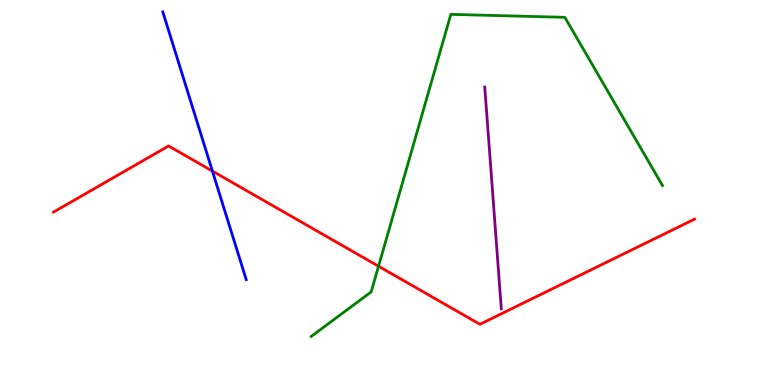[{'lines': ['blue', 'red'], 'intersections': [{'x': 2.74, 'y': 5.56}]}, {'lines': ['green', 'red'], 'intersections': [{'x': 4.88, 'y': 3.08}]}, {'lines': ['purple', 'red'], 'intersections': []}, {'lines': ['blue', 'green'], 'intersections': []}, {'lines': ['blue', 'purple'], 'intersections': []}, {'lines': ['green', 'purple'], 'intersections': []}]